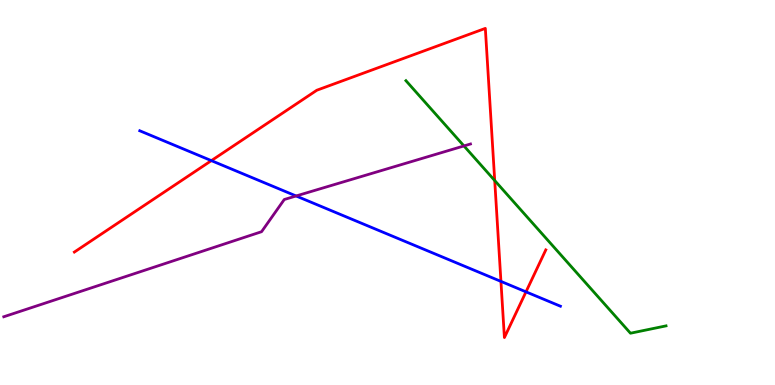[{'lines': ['blue', 'red'], 'intersections': [{'x': 2.73, 'y': 5.83}, {'x': 6.46, 'y': 2.69}, {'x': 6.79, 'y': 2.42}]}, {'lines': ['green', 'red'], 'intersections': [{'x': 6.38, 'y': 5.31}]}, {'lines': ['purple', 'red'], 'intersections': []}, {'lines': ['blue', 'green'], 'intersections': []}, {'lines': ['blue', 'purple'], 'intersections': [{'x': 3.82, 'y': 4.91}]}, {'lines': ['green', 'purple'], 'intersections': [{'x': 5.99, 'y': 6.21}]}]